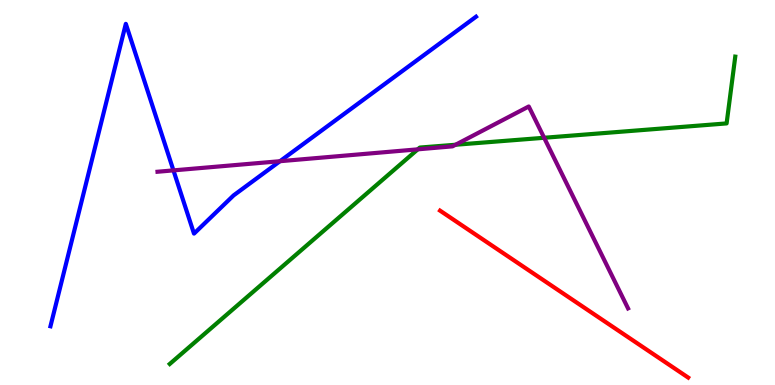[{'lines': ['blue', 'red'], 'intersections': []}, {'lines': ['green', 'red'], 'intersections': []}, {'lines': ['purple', 'red'], 'intersections': []}, {'lines': ['blue', 'green'], 'intersections': []}, {'lines': ['blue', 'purple'], 'intersections': [{'x': 2.24, 'y': 5.57}, {'x': 3.61, 'y': 5.81}]}, {'lines': ['green', 'purple'], 'intersections': [{'x': 5.39, 'y': 6.12}, {'x': 5.88, 'y': 6.24}, {'x': 7.02, 'y': 6.42}]}]